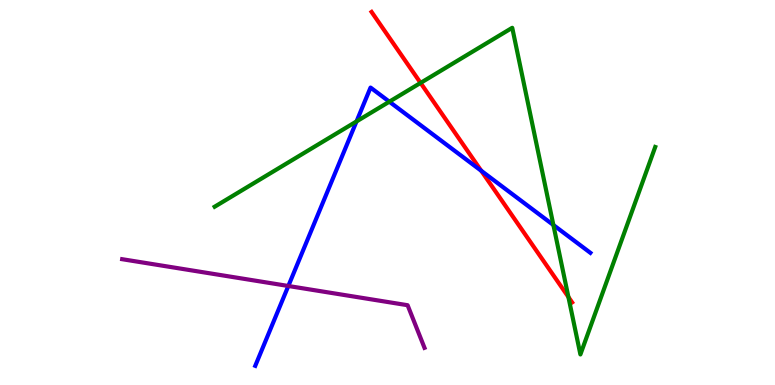[{'lines': ['blue', 'red'], 'intersections': [{'x': 6.21, 'y': 5.56}]}, {'lines': ['green', 'red'], 'intersections': [{'x': 5.43, 'y': 7.85}, {'x': 7.33, 'y': 2.29}]}, {'lines': ['purple', 'red'], 'intersections': []}, {'lines': ['blue', 'green'], 'intersections': [{'x': 4.6, 'y': 6.85}, {'x': 5.02, 'y': 7.36}, {'x': 7.14, 'y': 4.16}]}, {'lines': ['blue', 'purple'], 'intersections': [{'x': 3.72, 'y': 2.57}]}, {'lines': ['green', 'purple'], 'intersections': []}]